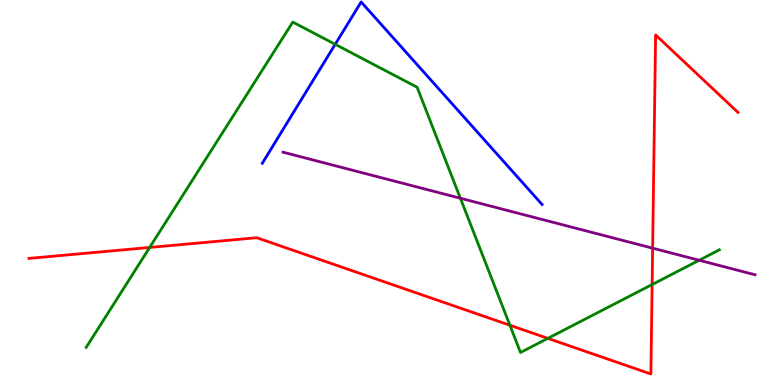[{'lines': ['blue', 'red'], 'intersections': []}, {'lines': ['green', 'red'], 'intersections': [{'x': 1.93, 'y': 3.57}, {'x': 6.58, 'y': 1.55}, {'x': 7.07, 'y': 1.21}, {'x': 8.41, 'y': 2.61}]}, {'lines': ['purple', 'red'], 'intersections': [{'x': 8.42, 'y': 3.55}]}, {'lines': ['blue', 'green'], 'intersections': [{'x': 4.33, 'y': 8.85}]}, {'lines': ['blue', 'purple'], 'intersections': []}, {'lines': ['green', 'purple'], 'intersections': [{'x': 5.94, 'y': 4.85}, {'x': 9.02, 'y': 3.24}]}]